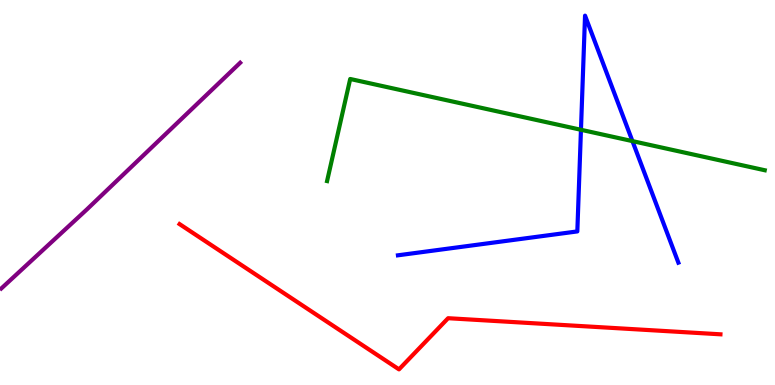[{'lines': ['blue', 'red'], 'intersections': []}, {'lines': ['green', 'red'], 'intersections': []}, {'lines': ['purple', 'red'], 'intersections': []}, {'lines': ['blue', 'green'], 'intersections': [{'x': 7.5, 'y': 6.63}, {'x': 8.16, 'y': 6.33}]}, {'lines': ['blue', 'purple'], 'intersections': []}, {'lines': ['green', 'purple'], 'intersections': []}]